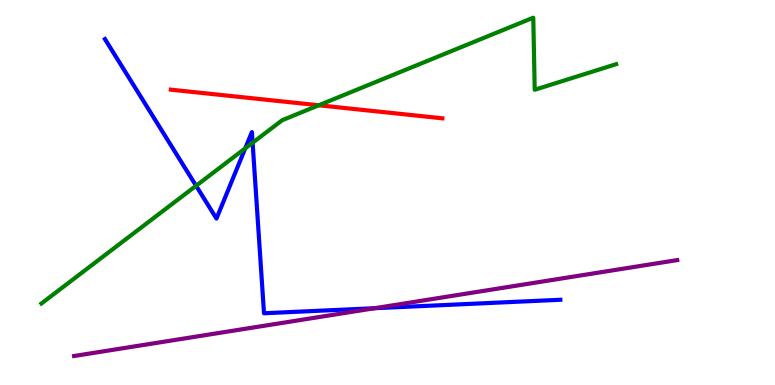[{'lines': ['blue', 'red'], 'intersections': []}, {'lines': ['green', 'red'], 'intersections': [{'x': 4.11, 'y': 7.27}]}, {'lines': ['purple', 'red'], 'intersections': []}, {'lines': ['blue', 'green'], 'intersections': [{'x': 2.53, 'y': 5.18}, {'x': 3.16, 'y': 6.15}, {'x': 3.26, 'y': 6.29}]}, {'lines': ['blue', 'purple'], 'intersections': [{'x': 4.83, 'y': 1.99}]}, {'lines': ['green', 'purple'], 'intersections': []}]